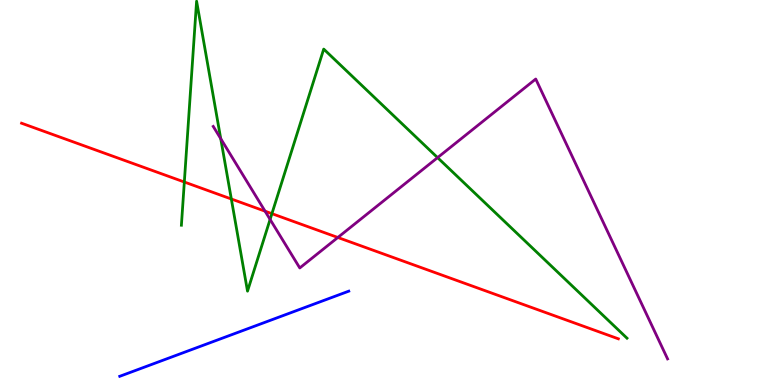[{'lines': ['blue', 'red'], 'intersections': []}, {'lines': ['green', 'red'], 'intersections': [{'x': 2.38, 'y': 5.27}, {'x': 2.98, 'y': 4.83}, {'x': 3.51, 'y': 4.45}]}, {'lines': ['purple', 'red'], 'intersections': [{'x': 3.42, 'y': 4.51}, {'x': 4.36, 'y': 3.83}]}, {'lines': ['blue', 'green'], 'intersections': []}, {'lines': ['blue', 'purple'], 'intersections': []}, {'lines': ['green', 'purple'], 'intersections': [{'x': 2.85, 'y': 6.4}, {'x': 3.49, 'y': 4.3}, {'x': 5.65, 'y': 5.91}]}]